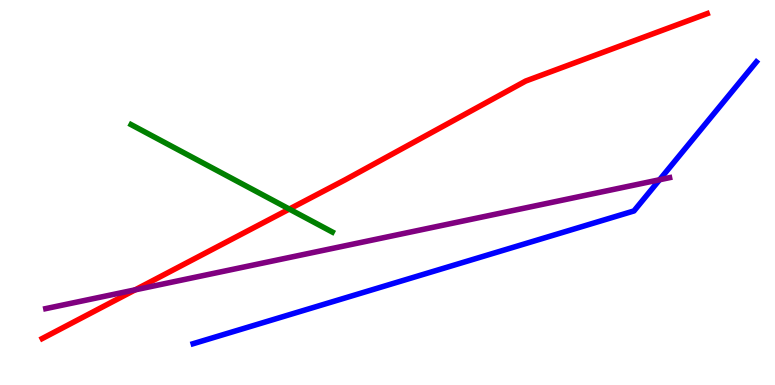[{'lines': ['blue', 'red'], 'intersections': []}, {'lines': ['green', 'red'], 'intersections': [{'x': 3.73, 'y': 4.57}]}, {'lines': ['purple', 'red'], 'intersections': [{'x': 1.74, 'y': 2.47}]}, {'lines': ['blue', 'green'], 'intersections': []}, {'lines': ['blue', 'purple'], 'intersections': [{'x': 8.51, 'y': 5.33}]}, {'lines': ['green', 'purple'], 'intersections': []}]